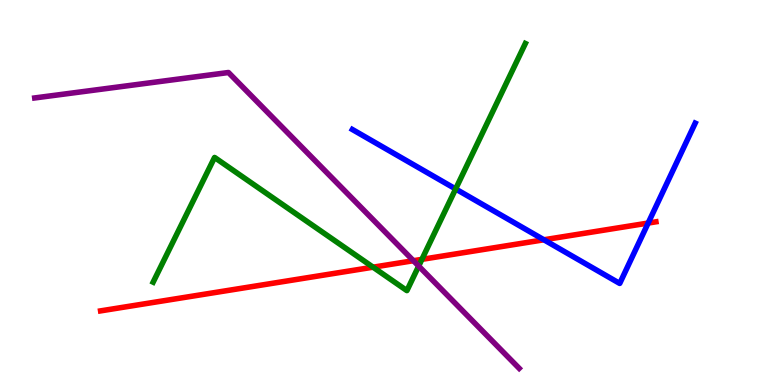[{'lines': ['blue', 'red'], 'intersections': [{'x': 7.02, 'y': 3.77}, {'x': 8.36, 'y': 4.21}]}, {'lines': ['green', 'red'], 'intersections': [{'x': 4.81, 'y': 3.06}, {'x': 5.44, 'y': 3.26}]}, {'lines': ['purple', 'red'], 'intersections': [{'x': 5.33, 'y': 3.23}]}, {'lines': ['blue', 'green'], 'intersections': [{'x': 5.88, 'y': 5.09}]}, {'lines': ['blue', 'purple'], 'intersections': []}, {'lines': ['green', 'purple'], 'intersections': [{'x': 5.4, 'y': 3.09}]}]